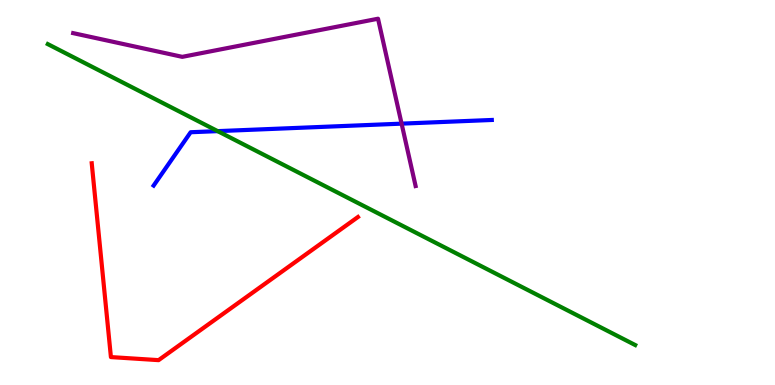[{'lines': ['blue', 'red'], 'intersections': []}, {'lines': ['green', 'red'], 'intersections': []}, {'lines': ['purple', 'red'], 'intersections': []}, {'lines': ['blue', 'green'], 'intersections': [{'x': 2.81, 'y': 6.59}]}, {'lines': ['blue', 'purple'], 'intersections': [{'x': 5.18, 'y': 6.79}]}, {'lines': ['green', 'purple'], 'intersections': []}]